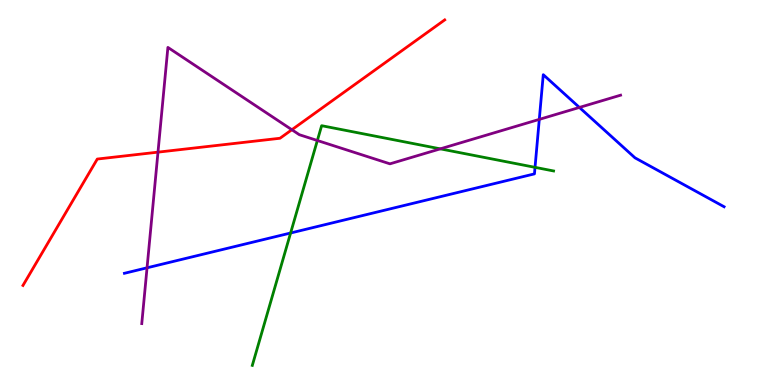[{'lines': ['blue', 'red'], 'intersections': []}, {'lines': ['green', 'red'], 'intersections': []}, {'lines': ['purple', 'red'], 'intersections': [{'x': 2.04, 'y': 6.05}, {'x': 3.77, 'y': 6.63}]}, {'lines': ['blue', 'green'], 'intersections': [{'x': 3.75, 'y': 3.95}, {'x': 6.9, 'y': 5.65}]}, {'lines': ['blue', 'purple'], 'intersections': [{'x': 1.9, 'y': 3.04}, {'x': 6.96, 'y': 6.9}, {'x': 7.48, 'y': 7.21}]}, {'lines': ['green', 'purple'], 'intersections': [{'x': 4.09, 'y': 6.35}, {'x': 5.68, 'y': 6.13}]}]